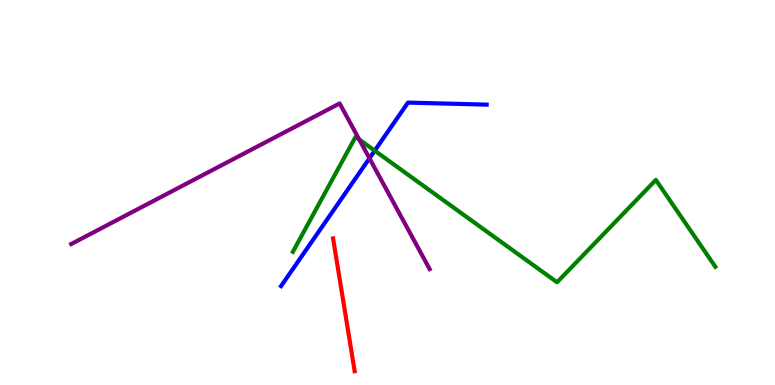[{'lines': ['blue', 'red'], 'intersections': []}, {'lines': ['green', 'red'], 'intersections': []}, {'lines': ['purple', 'red'], 'intersections': []}, {'lines': ['blue', 'green'], 'intersections': [{'x': 4.84, 'y': 6.09}]}, {'lines': ['blue', 'purple'], 'intersections': [{'x': 4.77, 'y': 5.89}]}, {'lines': ['green', 'purple'], 'intersections': [{'x': 4.64, 'y': 6.38}]}]